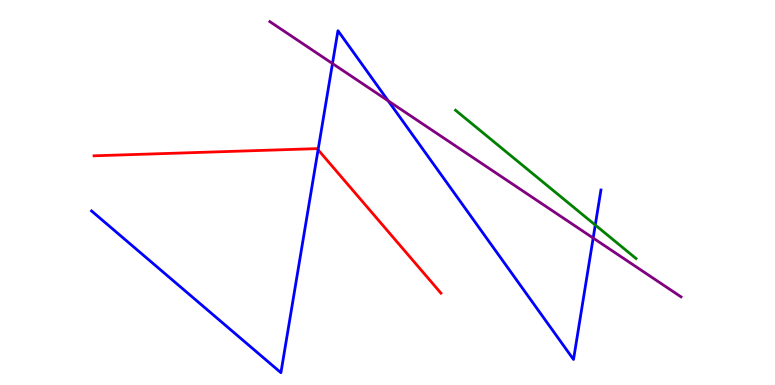[{'lines': ['blue', 'red'], 'intersections': [{'x': 4.1, 'y': 6.11}]}, {'lines': ['green', 'red'], 'intersections': []}, {'lines': ['purple', 'red'], 'intersections': []}, {'lines': ['blue', 'green'], 'intersections': [{'x': 7.68, 'y': 4.16}]}, {'lines': ['blue', 'purple'], 'intersections': [{'x': 4.29, 'y': 8.35}, {'x': 5.01, 'y': 7.38}, {'x': 7.65, 'y': 3.82}]}, {'lines': ['green', 'purple'], 'intersections': []}]